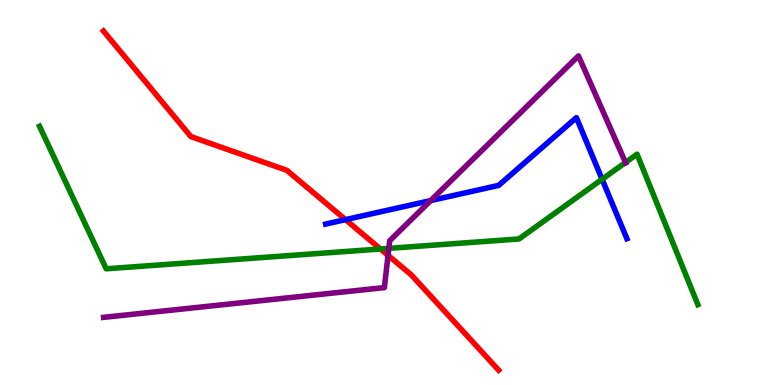[{'lines': ['blue', 'red'], 'intersections': [{'x': 4.46, 'y': 4.3}]}, {'lines': ['green', 'red'], 'intersections': [{'x': 4.91, 'y': 3.53}]}, {'lines': ['purple', 'red'], 'intersections': [{'x': 5.01, 'y': 3.37}]}, {'lines': ['blue', 'green'], 'intersections': [{'x': 7.77, 'y': 5.34}]}, {'lines': ['blue', 'purple'], 'intersections': [{'x': 5.56, 'y': 4.79}]}, {'lines': ['green', 'purple'], 'intersections': [{'x': 5.02, 'y': 3.55}, {'x': 8.07, 'y': 5.78}]}]